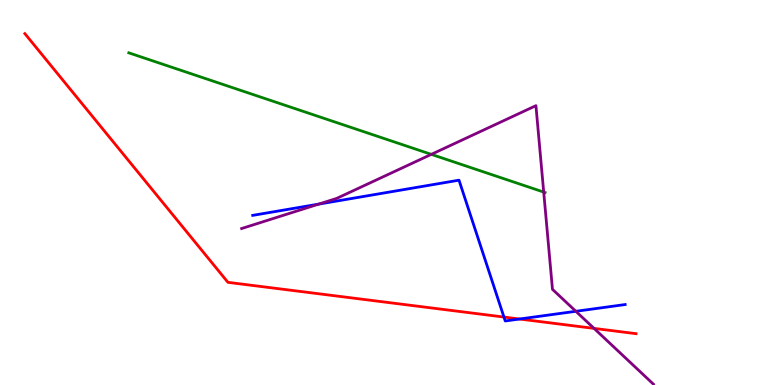[{'lines': ['blue', 'red'], 'intersections': [{'x': 6.5, 'y': 1.76}, {'x': 6.7, 'y': 1.71}]}, {'lines': ['green', 'red'], 'intersections': []}, {'lines': ['purple', 'red'], 'intersections': [{'x': 7.67, 'y': 1.47}]}, {'lines': ['blue', 'green'], 'intersections': []}, {'lines': ['blue', 'purple'], 'intersections': [{'x': 4.11, 'y': 4.7}, {'x': 7.43, 'y': 1.91}]}, {'lines': ['green', 'purple'], 'intersections': [{'x': 5.57, 'y': 5.99}, {'x': 7.02, 'y': 5.01}]}]